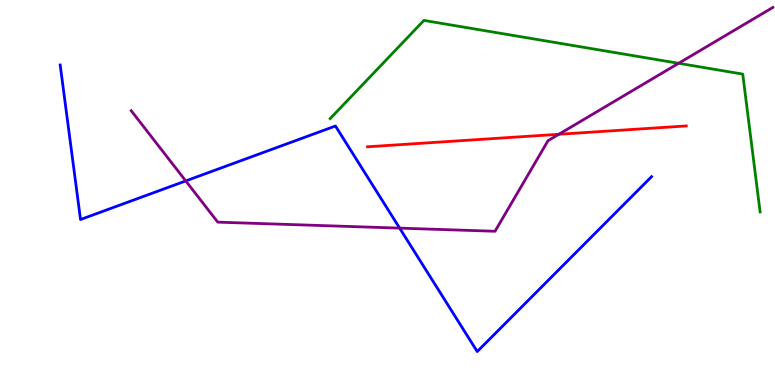[{'lines': ['blue', 'red'], 'intersections': []}, {'lines': ['green', 'red'], 'intersections': []}, {'lines': ['purple', 'red'], 'intersections': [{'x': 7.21, 'y': 6.51}]}, {'lines': ['blue', 'green'], 'intersections': []}, {'lines': ['blue', 'purple'], 'intersections': [{'x': 2.4, 'y': 5.3}, {'x': 5.16, 'y': 4.07}]}, {'lines': ['green', 'purple'], 'intersections': [{'x': 8.76, 'y': 8.36}]}]